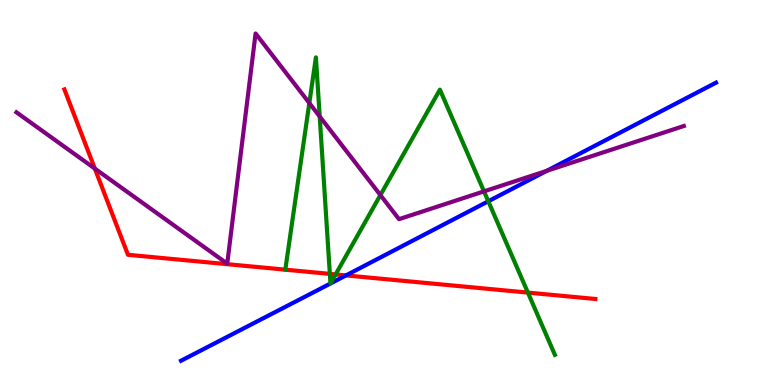[{'lines': ['blue', 'red'], 'intersections': [{'x': 4.46, 'y': 2.85}]}, {'lines': ['green', 'red'], 'intersections': [{'x': 4.26, 'y': 2.89}, {'x': 4.33, 'y': 2.87}, {'x': 6.81, 'y': 2.4}]}, {'lines': ['purple', 'red'], 'intersections': [{'x': 1.22, 'y': 5.62}]}, {'lines': ['blue', 'green'], 'intersections': [{'x': 4.26, 'y': 2.64}, {'x': 4.26, 'y': 2.64}, {'x': 6.3, 'y': 4.77}]}, {'lines': ['blue', 'purple'], 'intersections': [{'x': 7.05, 'y': 5.56}]}, {'lines': ['green', 'purple'], 'intersections': [{'x': 3.99, 'y': 7.32}, {'x': 4.13, 'y': 6.97}, {'x': 4.91, 'y': 4.93}, {'x': 6.25, 'y': 5.03}]}]